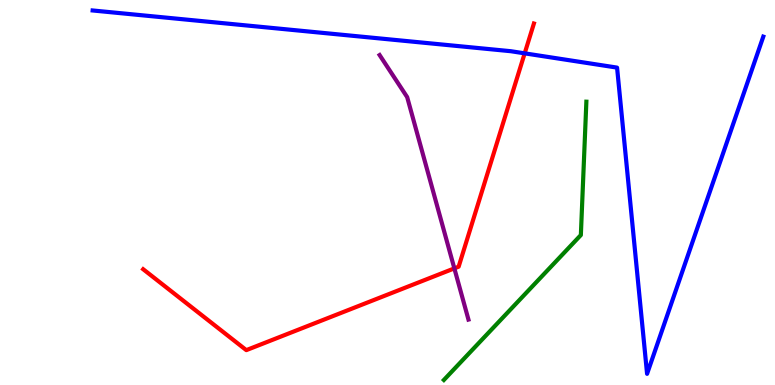[{'lines': ['blue', 'red'], 'intersections': [{'x': 6.77, 'y': 8.61}]}, {'lines': ['green', 'red'], 'intersections': []}, {'lines': ['purple', 'red'], 'intersections': [{'x': 5.86, 'y': 3.03}]}, {'lines': ['blue', 'green'], 'intersections': []}, {'lines': ['blue', 'purple'], 'intersections': []}, {'lines': ['green', 'purple'], 'intersections': []}]